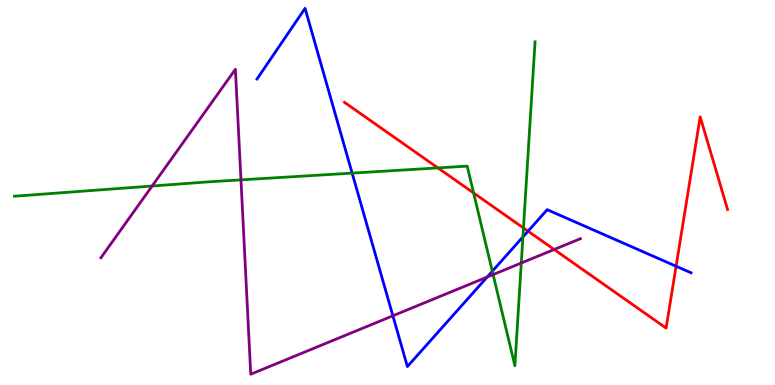[{'lines': ['blue', 'red'], 'intersections': [{'x': 6.81, 'y': 4.0}, {'x': 8.72, 'y': 3.08}]}, {'lines': ['green', 'red'], 'intersections': [{'x': 5.65, 'y': 5.64}, {'x': 6.11, 'y': 4.99}, {'x': 6.75, 'y': 4.08}]}, {'lines': ['purple', 'red'], 'intersections': [{'x': 7.15, 'y': 3.52}]}, {'lines': ['blue', 'green'], 'intersections': [{'x': 4.54, 'y': 5.5}, {'x': 6.35, 'y': 2.95}, {'x': 6.75, 'y': 3.85}]}, {'lines': ['blue', 'purple'], 'intersections': [{'x': 5.07, 'y': 1.8}, {'x': 6.29, 'y': 2.8}]}, {'lines': ['green', 'purple'], 'intersections': [{'x': 1.96, 'y': 5.17}, {'x': 3.11, 'y': 5.33}, {'x': 6.36, 'y': 2.87}, {'x': 6.73, 'y': 3.17}]}]